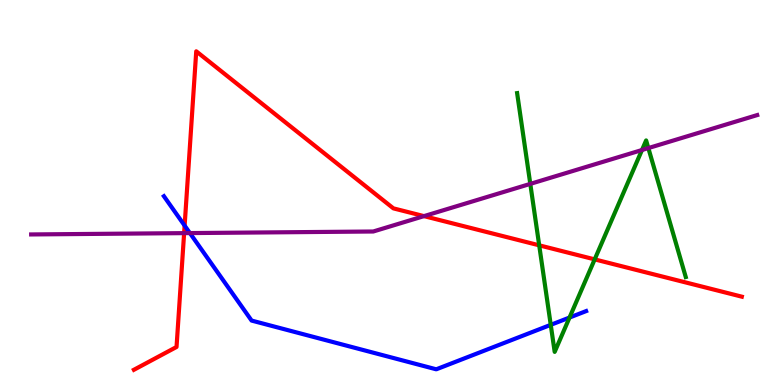[{'lines': ['blue', 'red'], 'intersections': [{'x': 2.38, 'y': 4.14}]}, {'lines': ['green', 'red'], 'intersections': [{'x': 6.96, 'y': 3.63}, {'x': 7.67, 'y': 3.26}]}, {'lines': ['purple', 'red'], 'intersections': [{'x': 2.38, 'y': 3.94}, {'x': 5.47, 'y': 4.39}]}, {'lines': ['blue', 'green'], 'intersections': [{'x': 7.11, 'y': 1.56}, {'x': 7.35, 'y': 1.75}]}, {'lines': ['blue', 'purple'], 'intersections': [{'x': 2.45, 'y': 3.95}]}, {'lines': ['green', 'purple'], 'intersections': [{'x': 6.84, 'y': 5.22}, {'x': 8.28, 'y': 6.1}, {'x': 8.37, 'y': 6.15}]}]